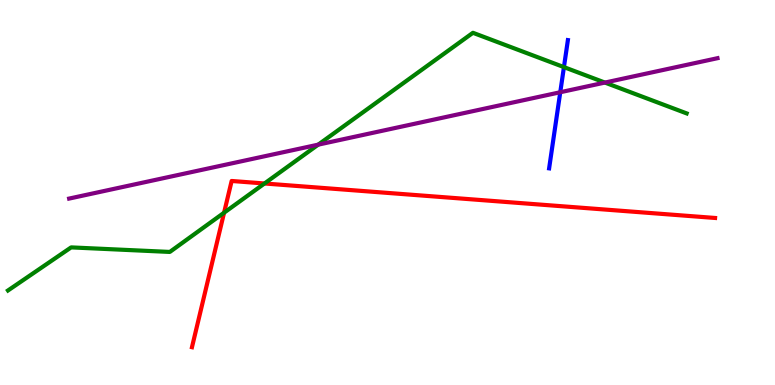[{'lines': ['blue', 'red'], 'intersections': []}, {'lines': ['green', 'red'], 'intersections': [{'x': 2.89, 'y': 4.48}, {'x': 3.41, 'y': 5.23}]}, {'lines': ['purple', 'red'], 'intersections': []}, {'lines': ['blue', 'green'], 'intersections': [{'x': 7.28, 'y': 8.26}]}, {'lines': ['blue', 'purple'], 'intersections': [{'x': 7.23, 'y': 7.6}]}, {'lines': ['green', 'purple'], 'intersections': [{'x': 4.11, 'y': 6.24}, {'x': 7.81, 'y': 7.86}]}]